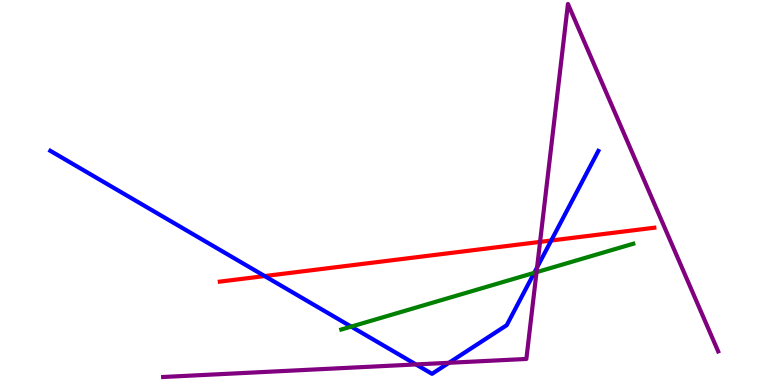[{'lines': ['blue', 'red'], 'intersections': [{'x': 3.42, 'y': 2.83}, {'x': 7.11, 'y': 3.75}]}, {'lines': ['green', 'red'], 'intersections': []}, {'lines': ['purple', 'red'], 'intersections': [{'x': 6.97, 'y': 3.72}]}, {'lines': ['blue', 'green'], 'intersections': [{'x': 4.53, 'y': 1.52}, {'x': 6.89, 'y': 2.91}]}, {'lines': ['blue', 'purple'], 'intersections': [{'x': 5.37, 'y': 0.534}, {'x': 5.79, 'y': 0.577}, {'x': 6.93, 'y': 3.05}]}, {'lines': ['green', 'purple'], 'intersections': [{'x': 6.92, 'y': 2.93}]}]